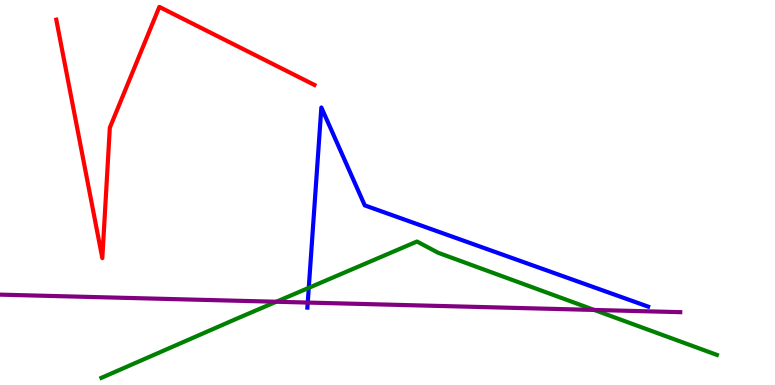[{'lines': ['blue', 'red'], 'intersections': []}, {'lines': ['green', 'red'], 'intersections': []}, {'lines': ['purple', 'red'], 'intersections': []}, {'lines': ['blue', 'green'], 'intersections': [{'x': 3.98, 'y': 2.52}]}, {'lines': ['blue', 'purple'], 'intersections': [{'x': 3.97, 'y': 2.14}]}, {'lines': ['green', 'purple'], 'intersections': [{'x': 3.56, 'y': 2.16}, {'x': 7.67, 'y': 1.95}]}]